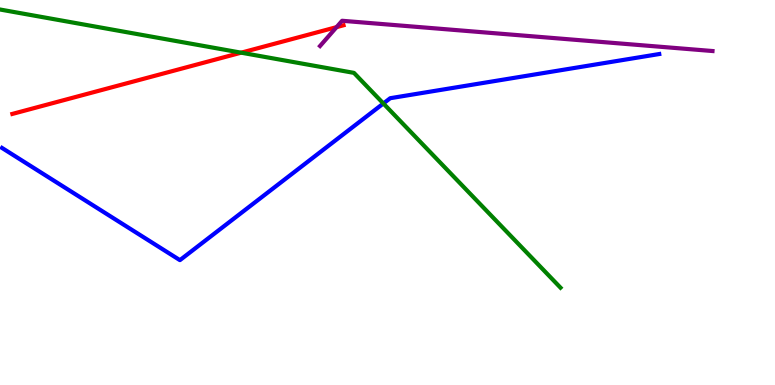[{'lines': ['blue', 'red'], 'intersections': []}, {'lines': ['green', 'red'], 'intersections': [{'x': 3.11, 'y': 8.63}]}, {'lines': ['purple', 'red'], 'intersections': [{'x': 4.34, 'y': 9.3}]}, {'lines': ['blue', 'green'], 'intersections': [{'x': 4.95, 'y': 7.31}]}, {'lines': ['blue', 'purple'], 'intersections': []}, {'lines': ['green', 'purple'], 'intersections': []}]